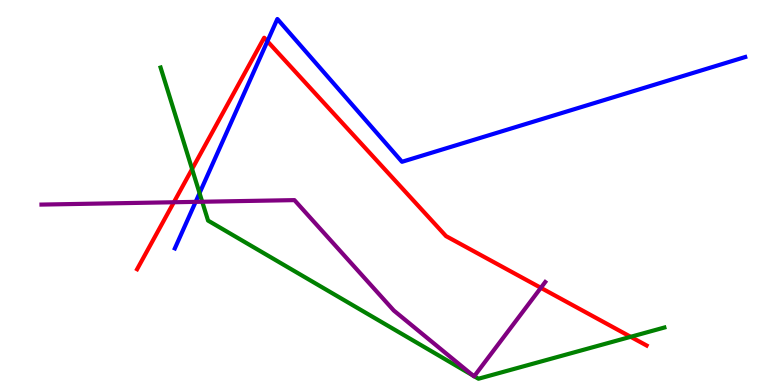[{'lines': ['blue', 'red'], 'intersections': [{'x': 3.45, 'y': 8.93}]}, {'lines': ['green', 'red'], 'intersections': [{'x': 2.48, 'y': 5.61}, {'x': 8.14, 'y': 1.25}]}, {'lines': ['purple', 'red'], 'intersections': [{'x': 2.24, 'y': 4.75}, {'x': 6.98, 'y': 2.52}]}, {'lines': ['blue', 'green'], 'intersections': [{'x': 2.57, 'y': 4.98}]}, {'lines': ['blue', 'purple'], 'intersections': [{'x': 2.52, 'y': 4.76}]}, {'lines': ['green', 'purple'], 'intersections': [{'x': 2.61, 'y': 4.76}, {'x': 6.1, 'y': 0.246}, {'x': 6.12, 'y': 0.228}]}]